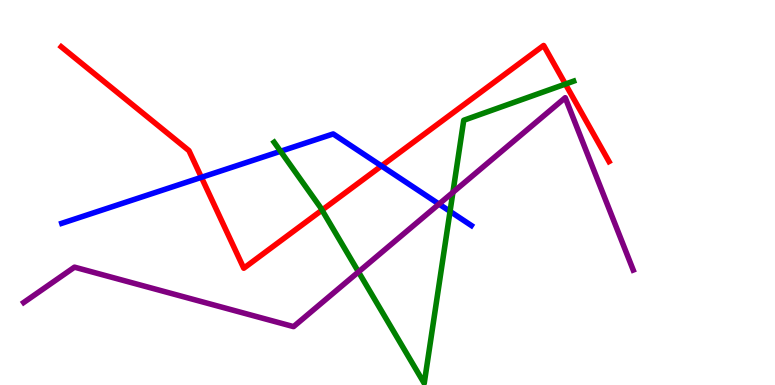[{'lines': ['blue', 'red'], 'intersections': [{'x': 2.6, 'y': 5.39}, {'x': 4.92, 'y': 5.69}]}, {'lines': ['green', 'red'], 'intersections': [{'x': 4.15, 'y': 4.54}, {'x': 7.3, 'y': 7.82}]}, {'lines': ['purple', 'red'], 'intersections': []}, {'lines': ['blue', 'green'], 'intersections': [{'x': 3.62, 'y': 6.07}, {'x': 5.81, 'y': 4.51}]}, {'lines': ['blue', 'purple'], 'intersections': [{'x': 5.66, 'y': 4.7}]}, {'lines': ['green', 'purple'], 'intersections': [{'x': 4.63, 'y': 2.94}, {'x': 5.84, 'y': 5.0}]}]